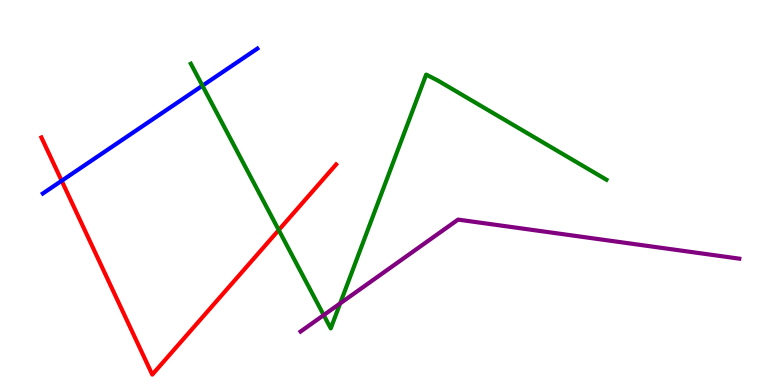[{'lines': ['blue', 'red'], 'intersections': [{'x': 0.796, 'y': 5.3}]}, {'lines': ['green', 'red'], 'intersections': [{'x': 3.6, 'y': 4.03}]}, {'lines': ['purple', 'red'], 'intersections': []}, {'lines': ['blue', 'green'], 'intersections': [{'x': 2.61, 'y': 7.77}]}, {'lines': ['blue', 'purple'], 'intersections': []}, {'lines': ['green', 'purple'], 'intersections': [{'x': 4.18, 'y': 1.82}, {'x': 4.39, 'y': 2.12}]}]